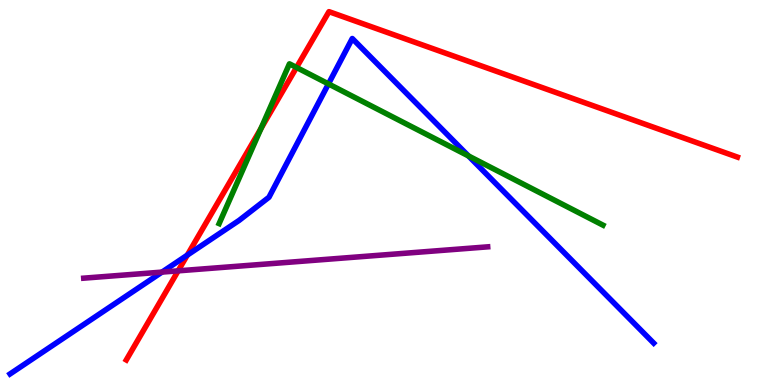[{'lines': ['blue', 'red'], 'intersections': [{'x': 2.42, 'y': 3.37}]}, {'lines': ['green', 'red'], 'intersections': [{'x': 3.37, 'y': 6.66}, {'x': 3.83, 'y': 8.25}]}, {'lines': ['purple', 'red'], 'intersections': [{'x': 2.3, 'y': 2.97}]}, {'lines': ['blue', 'green'], 'intersections': [{'x': 4.24, 'y': 7.82}, {'x': 6.04, 'y': 5.95}]}, {'lines': ['blue', 'purple'], 'intersections': [{'x': 2.09, 'y': 2.93}]}, {'lines': ['green', 'purple'], 'intersections': []}]